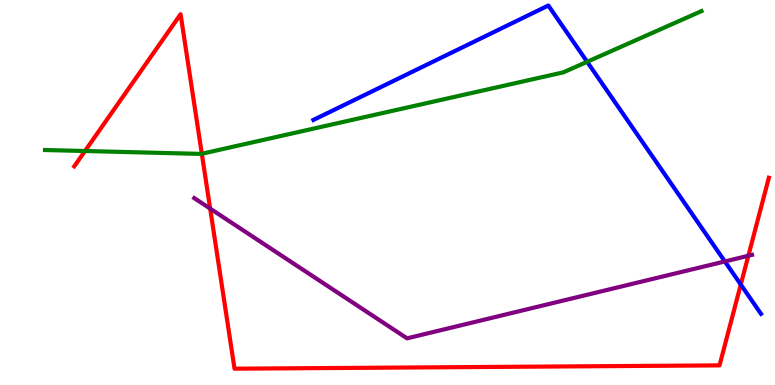[{'lines': ['blue', 'red'], 'intersections': [{'x': 9.56, 'y': 2.61}]}, {'lines': ['green', 'red'], 'intersections': [{'x': 1.1, 'y': 6.08}, {'x': 2.6, 'y': 6.01}]}, {'lines': ['purple', 'red'], 'intersections': [{'x': 2.71, 'y': 4.58}, {'x': 9.66, 'y': 3.36}]}, {'lines': ['blue', 'green'], 'intersections': [{'x': 7.58, 'y': 8.39}]}, {'lines': ['blue', 'purple'], 'intersections': [{'x': 9.35, 'y': 3.21}]}, {'lines': ['green', 'purple'], 'intersections': []}]